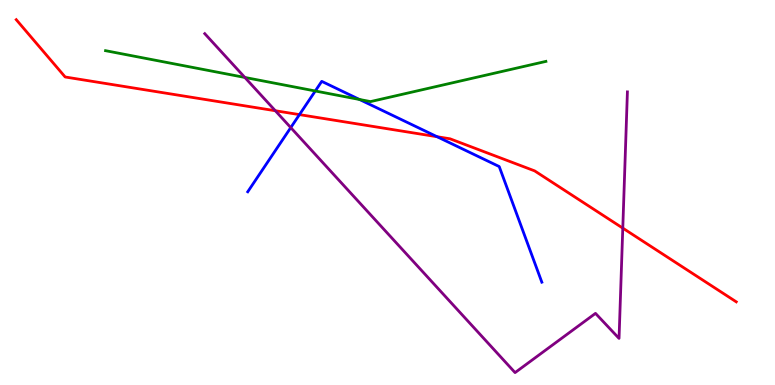[{'lines': ['blue', 'red'], 'intersections': [{'x': 3.86, 'y': 7.02}, {'x': 5.64, 'y': 6.45}]}, {'lines': ['green', 'red'], 'intersections': []}, {'lines': ['purple', 'red'], 'intersections': [{'x': 3.55, 'y': 7.12}, {'x': 8.04, 'y': 4.07}]}, {'lines': ['blue', 'green'], 'intersections': [{'x': 4.07, 'y': 7.64}, {'x': 4.64, 'y': 7.42}]}, {'lines': ['blue', 'purple'], 'intersections': [{'x': 3.75, 'y': 6.69}]}, {'lines': ['green', 'purple'], 'intersections': [{'x': 3.16, 'y': 7.99}]}]